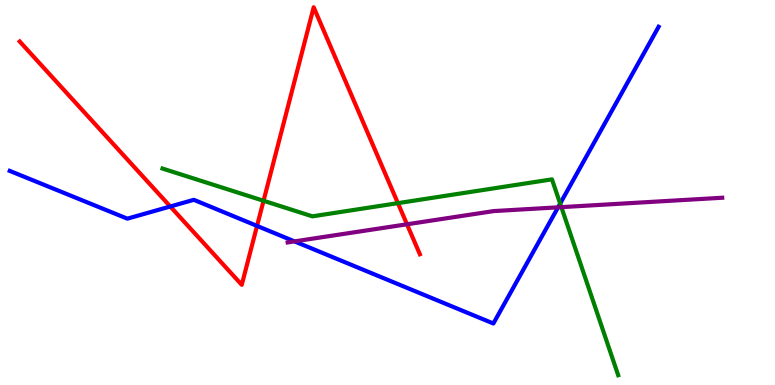[{'lines': ['blue', 'red'], 'intersections': [{'x': 2.2, 'y': 4.64}, {'x': 3.32, 'y': 4.13}]}, {'lines': ['green', 'red'], 'intersections': [{'x': 3.4, 'y': 4.79}, {'x': 5.13, 'y': 4.72}]}, {'lines': ['purple', 'red'], 'intersections': [{'x': 5.25, 'y': 4.17}]}, {'lines': ['blue', 'green'], 'intersections': [{'x': 7.23, 'y': 4.71}]}, {'lines': ['blue', 'purple'], 'intersections': [{'x': 3.8, 'y': 3.73}, {'x': 7.2, 'y': 4.61}]}, {'lines': ['green', 'purple'], 'intersections': [{'x': 7.24, 'y': 4.62}]}]